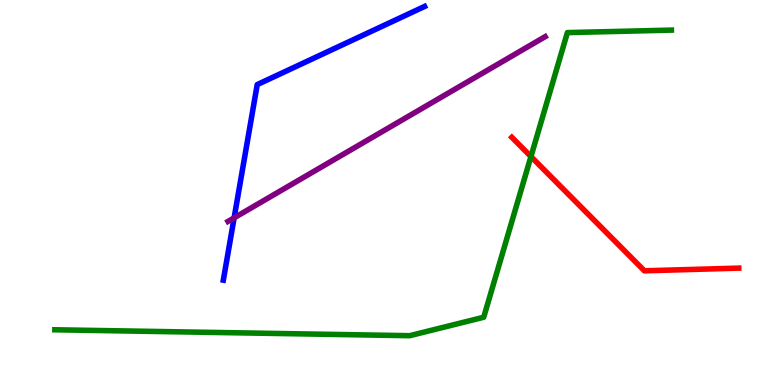[{'lines': ['blue', 'red'], 'intersections': []}, {'lines': ['green', 'red'], 'intersections': [{'x': 6.85, 'y': 5.93}]}, {'lines': ['purple', 'red'], 'intersections': []}, {'lines': ['blue', 'green'], 'intersections': []}, {'lines': ['blue', 'purple'], 'intersections': [{'x': 3.02, 'y': 4.34}]}, {'lines': ['green', 'purple'], 'intersections': []}]